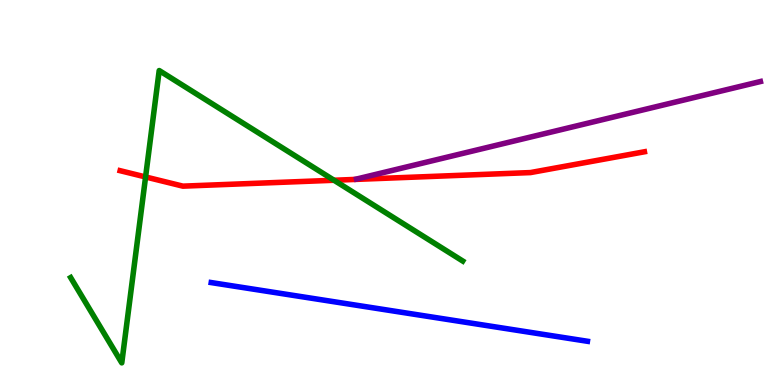[{'lines': ['blue', 'red'], 'intersections': []}, {'lines': ['green', 'red'], 'intersections': [{'x': 1.88, 'y': 5.4}, {'x': 4.31, 'y': 5.32}]}, {'lines': ['purple', 'red'], 'intersections': []}, {'lines': ['blue', 'green'], 'intersections': []}, {'lines': ['blue', 'purple'], 'intersections': []}, {'lines': ['green', 'purple'], 'intersections': []}]